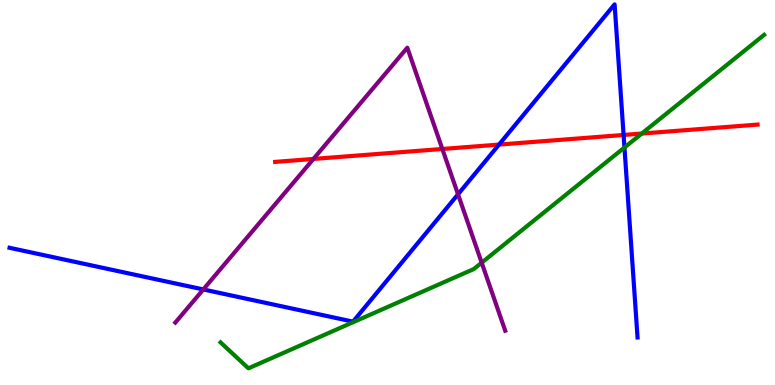[{'lines': ['blue', 'red'], 'intersections': [{'x': 6.44, 'y': 6.24}, {'x': 8.05, 'y': 6.49}]}, {'lines': ['green', 'red'], 'intersections': [{'x': 8.28, 'y': 6.53}]}, {'lines': ['purple', 'red'], 'intersections': [{'x': 4.04, 'y': 5.87}, {'x': 5.71, 'y': 6.13}]}, {'lines': ['blue', 'green'], 'intersections': [{'x': 8.06, 'y': 6.17}]}, {'lines': ['blue', 'purple'], 'intersections': [{'x': 2.62, 'y': 2.48}, {'x': 5.91, 'y': 4.95}]}, {'lines': ['green', 'purple'], 'intersections': [{'x': 6.22, 'y': 3.18}]}]